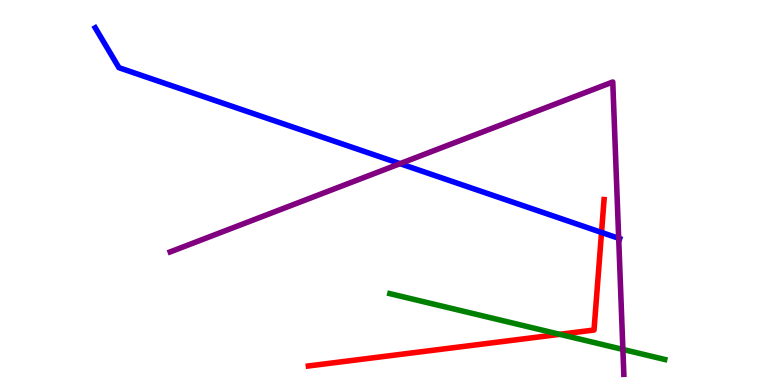[{'lines': ['blue', 'red'], 'intersections': [{'x': 7.76, 'y': 3.96}]}, {'lines': ['green', 'red'], 'intersections': [{'x': 7.22, 'y': 1.32}]}, {'lines': ['purple', 'red'], 'intersections': []}, {'lines': ['blue', 'green'], 'intersections': []}, {'lines': ['blue', 'purple'], 'intersections': [{'x': 5.16, 'y': 5.75}, {'x': 7.98, 'y': 3.81}]}, {'lines': ['green', 'purple'], 'intersections': [{'x': 8.04, 'y': 0.924}]}]